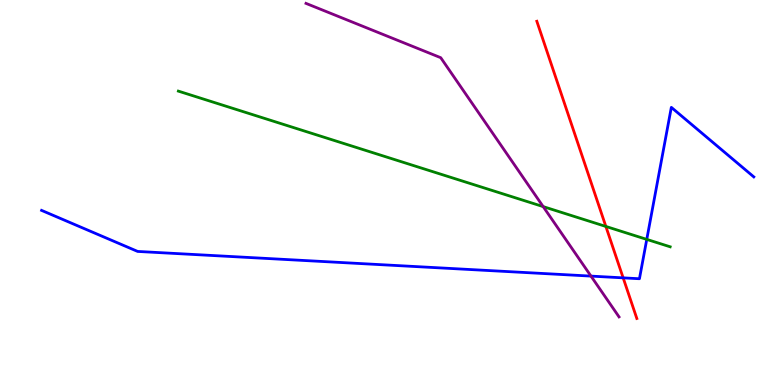[{'lines': ['blue', 'red'], 'intersections': [{'x': 8.04, 'y': 2.78}]}, {'lines': ['green', 'red'], 'intersections': [{'x': 7.82, 'y': 4.12}]}, {'lines': ['purple', 'red'], 'intersections': []}, {'lines': ['blue', 'green'], 'intersections': [{'x': 8.35, 'y': 3.78}]}, {'lines': ['blue', 'purple'], 'intersections': [{'x': 7.63, 'y': 2.83}]}, {'lines': ['green', 'purple'], 'intersections': [{'x': 7.01, 'y': 4.63}]}]